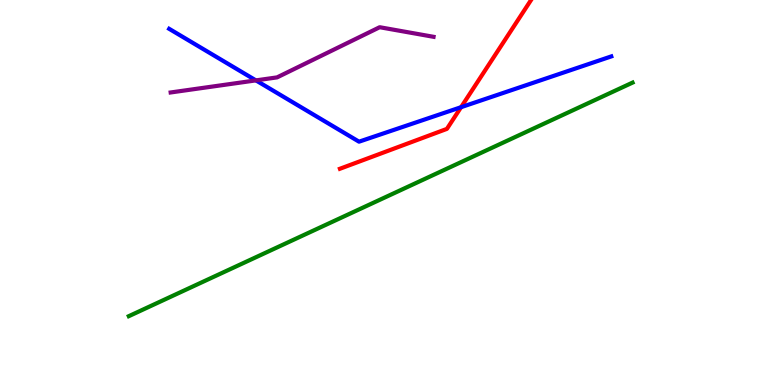[{'lines': ['blue', 'red'], 'intersections': [{'x': 5.95, 'y': 7.22}]}, {'lines': ['green', 'red'], 'intersections': []}, {'lines': ['purple', 'red'], 'intersections': []}, {'lines': ['blue', 'green'], 'intersections': []}, {'lines': ['blue', 'purple'], 'intersections': [{'x': 3.3, 'y': 7.91}]}, {'lines': ['green', 'purple'], 'intersections': []}]